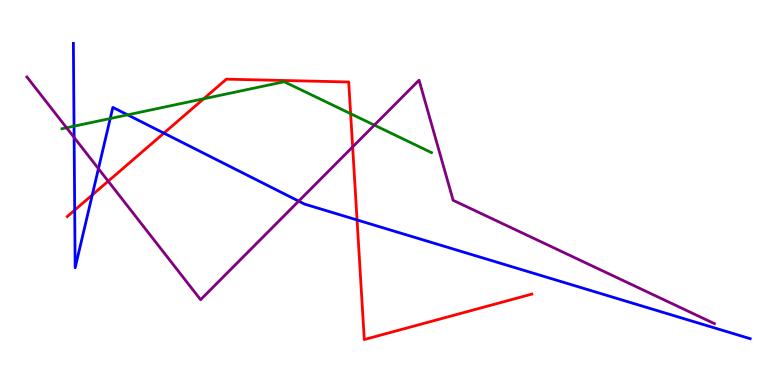[{'lines': ['blue', 'red'], 'intersections': [{'x': 0.964, 'y': 4.54}, {'x': 1.19, 'y': 4.94}, {'x': 2.11, 'y': 6.54}, {'x': 4.61, 'y': 4.29}]}, {'lines': ['green', 'red'], 'intersections': [{'x': 2.63, 'y': 7.43}, {'x': 4.52, 'y': 7.05}]}, {'lines': ['purple', 'red'], 'intersections': [{'x': 1.4, 'y': 5.29}, {'x': 4.55, 'y': 6.18}]}, {'lines': ['blue', 'green'], 'intersections': [{'x': 0.955, 'y': 6.72}, {'x': 1.42, 'y': 6.92}, {'x': 1.65, 'y': 7.02}]}, {'lines': ['blue', 'purple'], 'intersections': [{'x': 0.956, 'y': 6.43}, {'x': 1.27, 'y': 5.62}, {'x': 3.85, 'y': 4.78}]}, {'lines': ['green', 'purple'], 'intersections': [{'x': 0.859, 'y': 6.68}, {'x': 4.83, 'y': 6.75}]}]